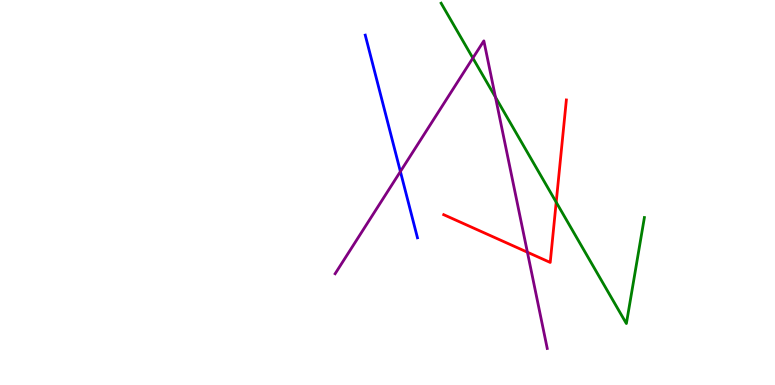[{'lines': ['blue', 'red'], 'intersections': []}, {'lines': ['green', 'red'], 'intersections': [{'x': 7.18, 'y': 4.75}]}, {'lines': ['purple', 'red'], 'intersections': [{'x': 6.81, 'y': 3.45}]}, {'lines': ['blue', 'green'], 'intersections': []}, {'lines': ['blue', 'purple'], 'intersections': [{'x': 5.17, 'y': 5.54}]}, {'lines': ['green', 'purple'], 'intersections': [{'x': 6.1, 'y': 8.49}, {'x': 6.39, 'y': 7.48}]}]